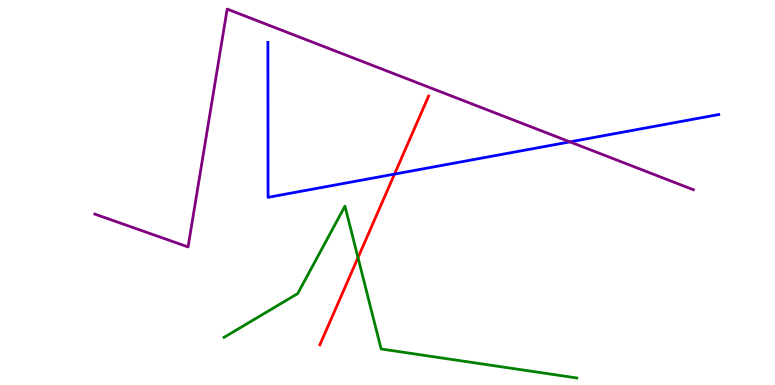[{'lines': ['blue', 'red'], 'intersections': [{'x': 5.09, 'y': 5.48}]}, {'lines': ['green', 'red'], 'intersections': [{'x': 4.62, 'y': 3.31}]}, {'lines': ['purple', 'red'], 'intersections': []}, {'lines': ['blue', 'green'], 'intersections': []}, {'lines': ['blue', 'purple'], 'intersections': [{'x': 7.35, 'y': 6.31}]}, {'lines': ['green', 'purple'], 'intersections': []}]